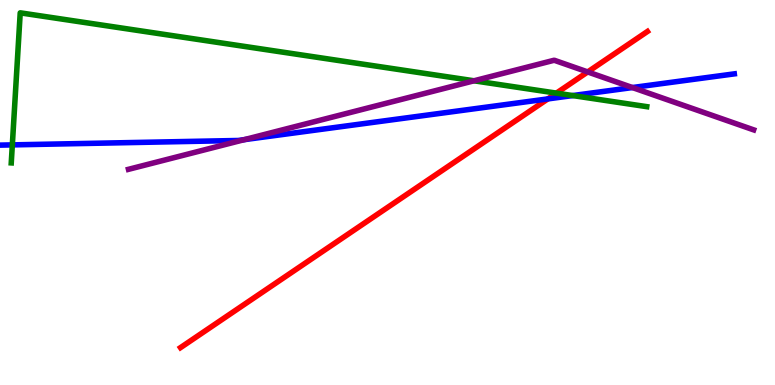[{'lines': ['blue', 'red'], 'intersections': [{'x': 7.07, 'y': 7.43}]}, {'lines': ['green', 'red'], 'intersections': [{'x': 7.18, 'y': 7.58}]}, {'lines': ['purple', 'red'], 'intersections': [{'x': 7.58, 'y': 8.13}]}, {'lines': ['blue', 'green'], 'intersections': [{'x': 0.159, 'y': 6.24}, {'x': 7.39, 'y': 7.52}]}, {'lines': ['blue', 'purple'], 'intersections': [{'x': 3.15, 'y': 6.37}, {'x': 8.16, 'y': 7.73}]}, {'lines': ['green', 'purple'], 'intersections': [{'x': 6.12, 'y': 7.9}]}]